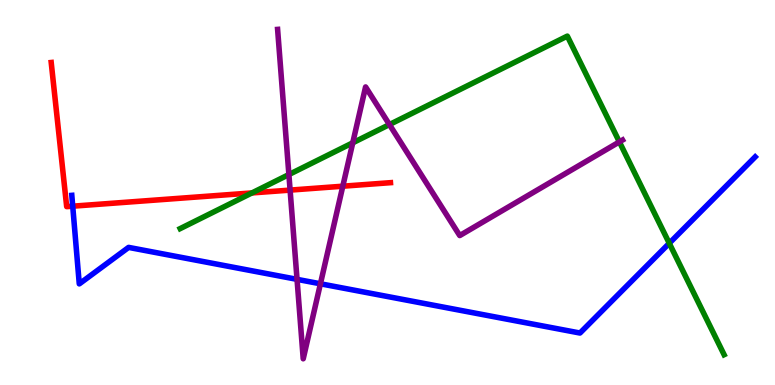[{'lines': ['blue', 'red'], 'intersections': [{'x': 0.938, 'y': 4.64}]}, {'lines': ['green', 'red'], 'intersections': [{'x': 3.25, 'y': 4.99}]}, {'lines': ['purple', 'red'], 'intersections': [{'x': 3.74, 'y': 5.06}, {'x': 4.42, 'y': 5.16}]}, {'lines': ['blue', 'green'], 'intersections': [{'x': 8.64, 'y': 3.68}]}, {'lines': ['blue', 'purple'], 'intersections': [{'x': 3.83, 'y': 2.74}, {'x': 4.13, 'y': 2.63}]}, {'lines': ['green', 'purple'], 'intersections': [{'x': 3.73, 'y': 5.47}, {'x': 4.55, 'y': 6.29}, {'x': 5.02, 'y': 6.76}, {'x': 7.99, 'y': 6.31}]}]